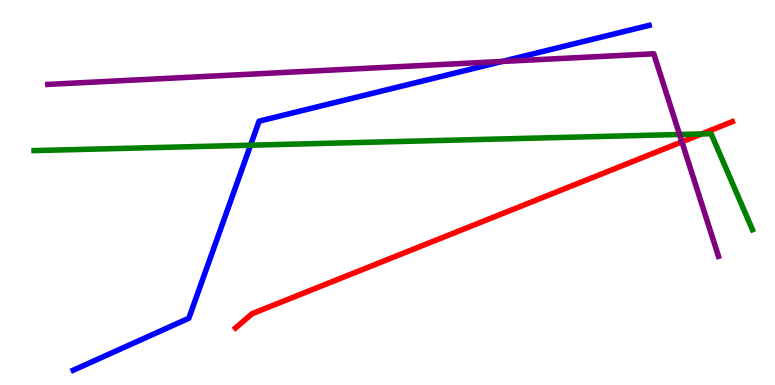[{'lines': ['blue', 'red'], 'intersections': []}, {'lines': ['green', 'red'], 'intersections': [{'x': 9.05, 'y': 6.52}]}, {'lines': ['purple', 'red'], 'intersections': [{'x': 8.8, 'y': 6.32}]}, {'lines': ['blue', 'green'], 'intersections': [{'x': 3.23, 'y': 6.23}]}, {'lines': ['blue', 'purple'], 'intersections': [{'x': 6.48, 'y': 8.4}]}, {'lines': ['green', 'purple'], 'intersections': [{'x': 8.77, 'y': 6.51}]}]